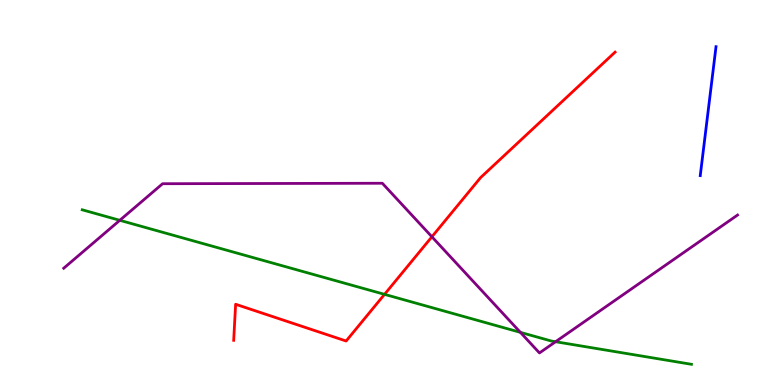[{'lines': ['blue', 'red'], 'intersections': []}, {'lines': ['green', 'red'], 'intersections': [{'x': 4.96, 'y': 2.35}]}, {'lines': ['purple', 'red'], 'intersections': [{'x': 5.57, 'y': 3.85}]}, {'lines': ['blue', 'green'], 'intersections': []}, {'lines': ['blue', 'purple'], 'intersections': []}, {'lines': ['green', 'purple'], 'intersections': [{'x': 1.55, 'y': 4.28}, {'x': 6.71, 'y': 1.37}, {'x': 7.17, 'y': 1.12}]}]